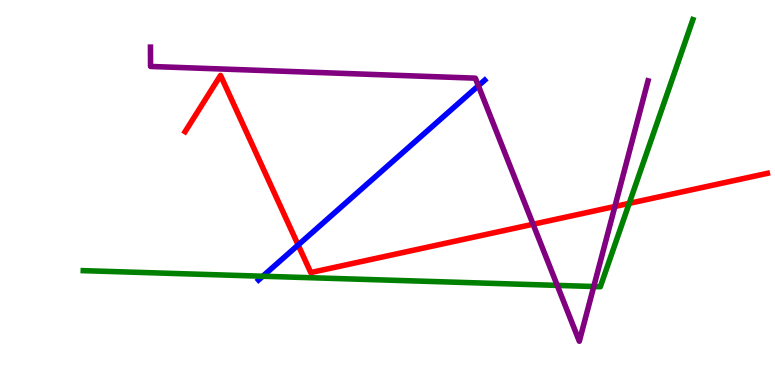[{'lines': ['blue', 'red'], 'intersections': [{'x': 3.85, 'y': 3.64}]}, {'lines': ['green', 'red'], 'intersections': [{'x': 8.12, 'y': 4.72}]}, {'lines': ['purple', 'red'], 'intersections': [{'x': 6.88, 'y': 4.18}, {'x': 7.93, 'y': 4.64}]}, {'lines': ['blue', 'green'], 'intersections': [{'x': 3.39, 'y': 2.83}]}, {'lines': ['blue', 'purple'], 'intersections': [{'x': 6.17, 'y': 7.77}]}, {'lines': ['green', 'purple'], 'intersections': [{'x': 7.19, 'y': 2.59}, {'x': 7.66, 'y': 2.56}]}]